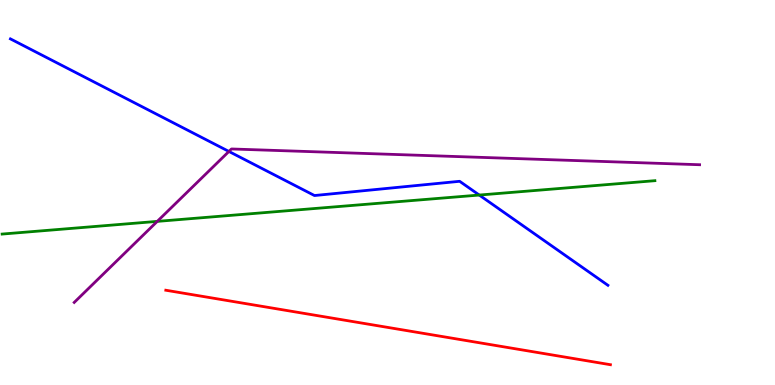[{'lines': ['blue', 'red'], 'intersections': []}, {'lines': ['green', 'red'], 'intersections': []}, {'lines': ['purple', 'red'], 'intersections': []}, {'lines': ['blue', 'green'], 'intersections': [{'x': 6.18, 'y': 4.93}]}, {'lines': ['blue', 'purple'], 'intersections': [{'x': 2.95, 'y': 6.07}]}, {'lines': ['green', 'purple'], 'intersections': [{'x': 2.03, 'y': 4.25}]}]